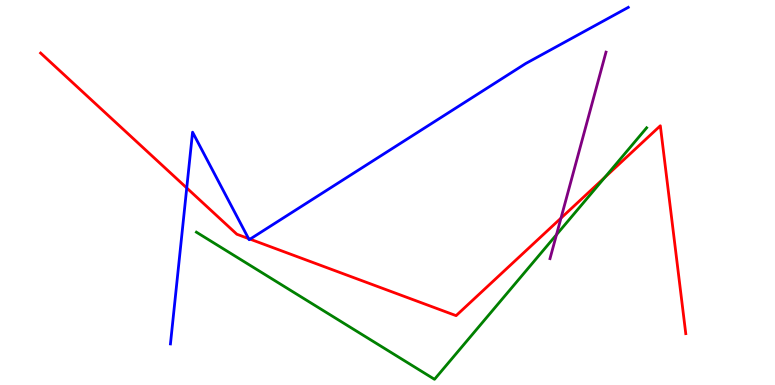[{'lines': ['blue', 'red'], 'intersections': [{'x': 2.41, 'y': 5.12}, {'x': 3.21, 'y': 3.8}, {'x': 3.23, 'y': 3.79}]}, {'lines': ['green', 'red'], 'intersections': [{'x': 7.8, 'y': 5.39}]}, {'lines': ['purple', 'red'], 'intersections': [{'x': 7.24, 'y': 4.33}]}, {'lines': ['blue', 'green'], 'intersections': []}, {'lines': ['blue', 'purple'], 'intersections': []}, {'lines': ['green', 'purple'], 'intersections': [{'x': 7.18, 'y': 3.9}]}]